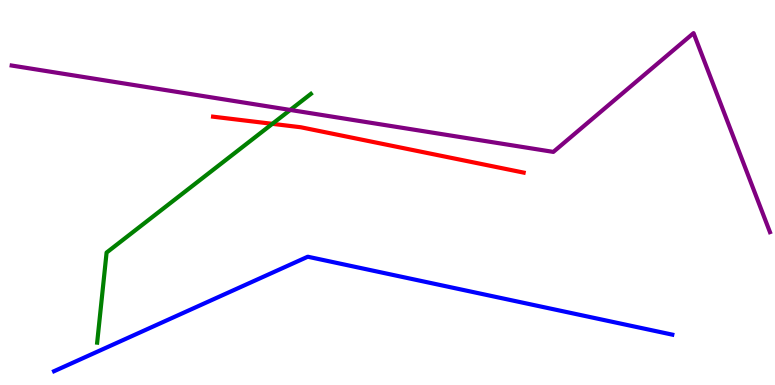[{'lines': ['blue', 'red'], 'intersections': []}, {'lines': ['green', 'red'], 'intersections': [{'x': 3.51, 'y': 6.78}]}, {'lines': ['purple', 'red'], 'intersections': []}, {'lines': ['blue', 'green'], 'intersections': []}, {'lines': ['blue', 'purple'], 'intersections': []}, {'lines': ['green', 'purple'], 'intersections': [{'x': 3.74, 'y': 7.14}]}]